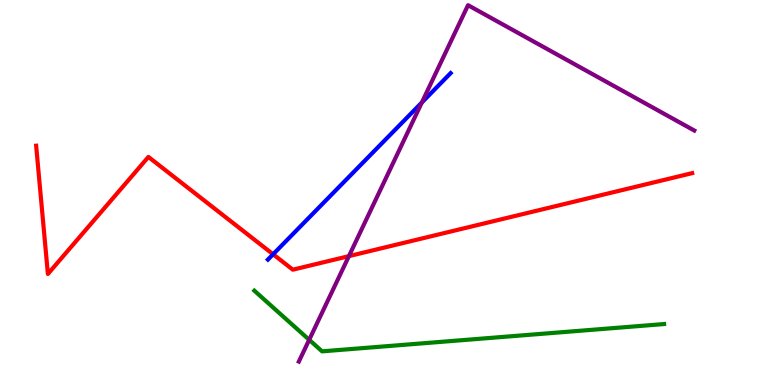[{'lines': ['blue', 'red'], 'intersections': [{'x': 3.52, 'y': 3.4}]}, {'lines': ['green', 'red'], 'intersections': []}, {'lines': ['purple', 'red'], 'intersections': [{'x': 4.5, 'y': 3.35}]}, {'lines': ['blue', 'green'], 'intersections': []}, {'lines': ['blue', 'purple'], 'intersections': [{'x': 5.44, 'y': 7.34}]}, {'lines': ['green', 'purple'], 'intersections': [{'x': 3.99, 'y': 1.17}]}]